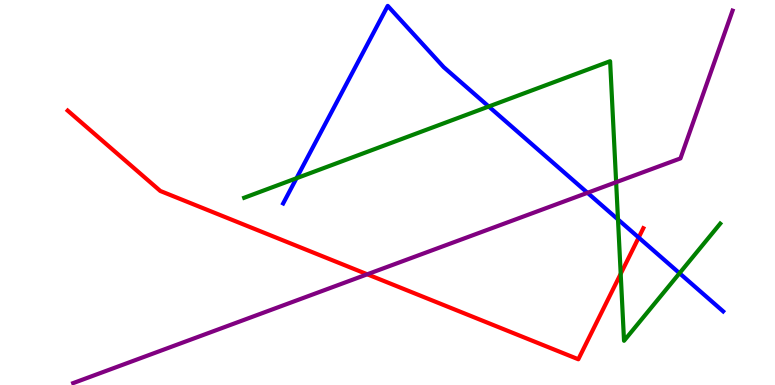[{'lines': ['blue', 'red'], 'intersections': [{'x': 8.24, 'y': 3.83}]}, {'lines': ['green', 'red'], 'intersections': [{'x': 8.01, 'y': 2.89}]}, {'lines': ['purple', 'red'], 'intersections': [{'x': 4.74, 'y': 2.88}]}, {'lines': ['blue', 'green'], 'intersections': [{'x': 3.83, 'y': 5.37}, {'x': 6.31, 'y': 7.23}, {'x': 7.97, 'y': 4.3}, {'x': 8.77, 'y': 2.9}]}, {'lines': ['blue', 'purple'], 'intersections': [{'x': 7.58, 'y': 4.99}]}, {'lines': ['green', 'purple'], 'intersections': [{'x': 7.95, 'y': 5.27}]}]